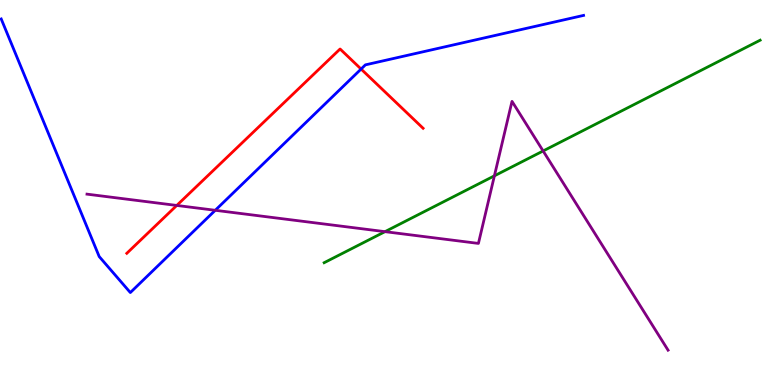[{'lines': ['blue', 'red'], 'intersections': [{'x': 4.66, 'y': 8.21}]}, {'lines': ['green', 'red'], 'intersections': []}, {'lines': ['purple', 'red'], 'intersections': [{'x': 2.28, 'y': 4.66}]}, {'lines': ['blue', 'green'], 'intersections': []}, {'lines': ['blue', 'purple'], 'intersections': [{'x': 2.78, 'y': 4.54}]}, {'lines': ['green', 'purple'], 'intersections': [{'x': 4.97, 'y': 3.98}, {'x': 6.38, 'y': 5.43}, {'x': 7.01, 'y': 6.08}]}]